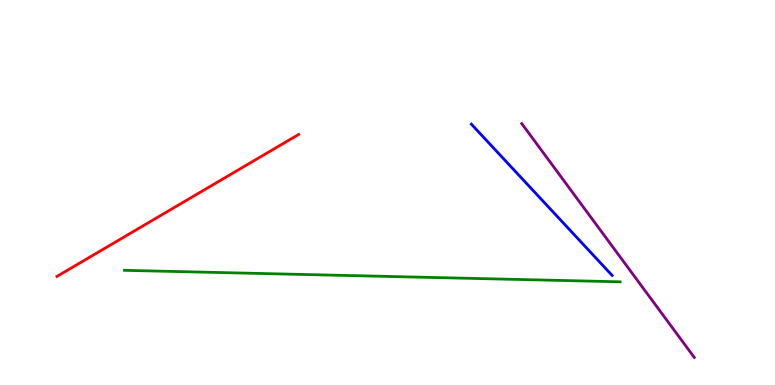[{'lines': ['blue', 'red'], 'intersections': []}, {'lines': ['green', 'red'], 'intersections': []}, {'lines': ['purple', 'red'], 'intersections': []}, {'lines': ['blue', 'green'], 'intersections': []}, {'lines': ['blue', 'purple'], 'intersections': []}, {'lines': ['green', 'purple'], 'intersections': []}]